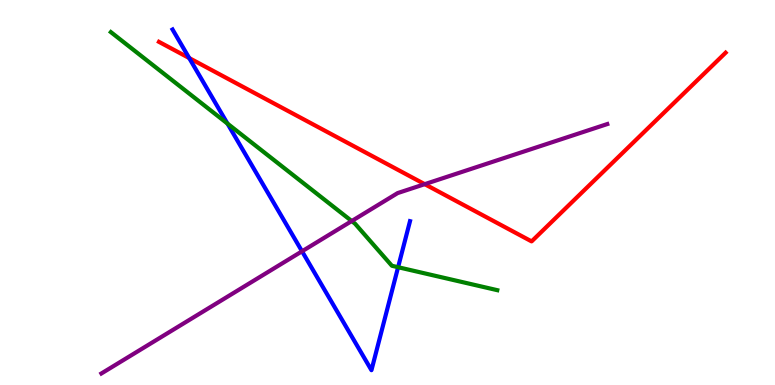[{'lines': ['blue', 'red'], 'intersections': [{'x': 2.44, 'y': 8.49}]}, {'lines': ['green', 'red'], 'intersections': []}, {'lines': ['purple', 'red'], 'intersections': [{'x': 5.48, 'y': 5.22}]}, {'lines': ['blue', 'green'], 'intersections': [{'x': 2.94, 'y': 6.79}, {'x': 5.14, 'y': 3.06}]}, {'lines': ['blue', 'purple'], 'intersections': [{'x': 3.9, 'y': 3.47}]}, {'lines': ['green', 'purple'], 'intersections': [{'x': 4.54, 'y': 4.26}]}]